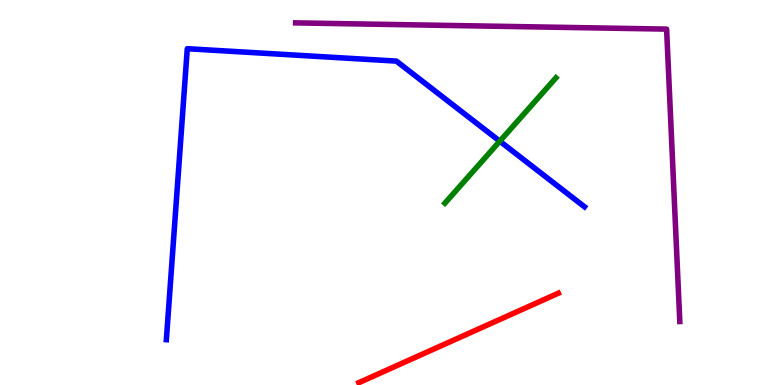[{'lines': ['blue', 'red'], 'intersections': []}, {'lines': ['green', 'red'], 'intersections': []}, {'lines': ['purple', 'red'], 'intersections': []}, {'lines': ['blue', 'green'], 'intersections': [{'x': 6.45, 'y': 6.33}]}, {'lines': ['blue', 'purple'], 'intersections': []}, {'lines': ['green', 'purple'], 'intersections': []}]